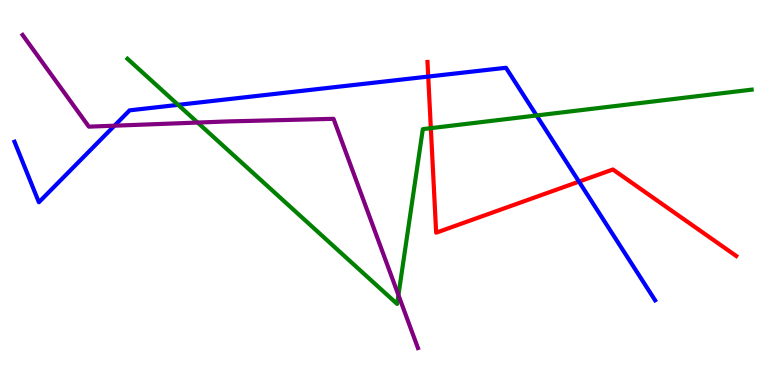[{'lines': ['blue', 'red'], 'intersections': [{'x': 5.53, 'y': 8.01}, {'x': 7.47, 'y': 5.28}]}, {'lines': ['green', 'red'], 'intersections': [{'x': 5.56, 'y': 6.67}]}, {'lines': ['purple', 'red'], 'intersections': []}, {'lines': ['blue', 'green'], 'intersections': [{'x': 2.3, 'y': 7.28}, {'x': 6.92, 'y': 7.0}]}, {'lines': ['blue', 'purple'], 'intersections': [{'x': 1.48, 'y': 6.74}]}, {'lines': ['green', 'purple'], 'intersections': [{'x': 2.55, 'y': 6.82}, {'x': 5.14, 'y': 2.34}]}]